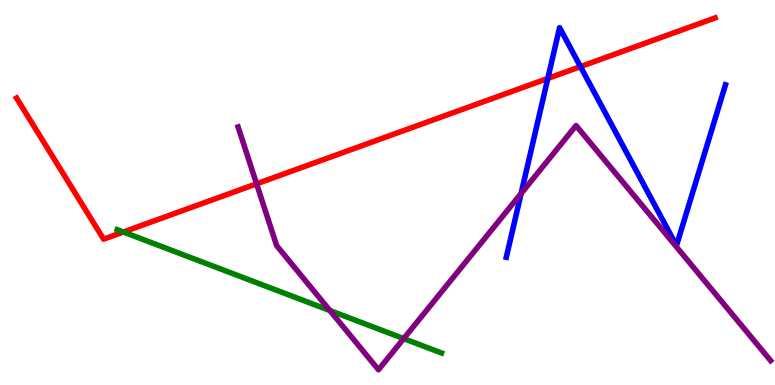[{'lines': ['blue', 'red'], 'intersections': [{'x': 7.07, 'y': 7.96}, {'x': 7.49, 'y': 8.27}]}, {'lines': ['green', 'red'], 'intersections': [{'x': 1.59, 'y': 3.97}]}, {'lines': ['purple', 'red'], 'intersections': [{'x': 3.31, 'y': 5.23}]}, {'lines': ['blue', 'green'], 'intersections': []}, {'lines': ['blue', 'purple'], 'intersections': [{'x': 6.72, 'y': 4.97}]}, {'lines': ['green', 'purple'], 'intersections': [{'x': 4.26, 'y': 1.93}, {'x': 5.21, 'y': 1.21}]}]